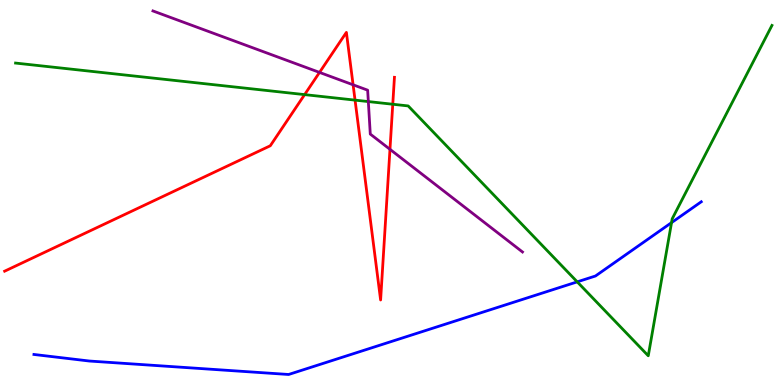[{'lines': ['blue', 'red'], 'intersections': []}, {'lines': ['green', 'red'], 'intersections': [{'x': 3.93, 'y': 7.54}, {'x': 4.58, 'y': 7.4}, {'x': 5.07, 'y': 7.29}]}, {'lines': ['purple', 'red'], 'intersections': [{'x': 4.12, 'y': 8.12}, {'x': 4.56, 'y': 7.8}, {'x': 5.03, 'y': 6.12}]}, {'lines': ['blue', 'green'], 'intersections': [{'x': 7.45, 'y': 2.68}, {'x': 8.67, 'y': 4.22}]}, {'lines': ['blue', 'purple'], 'intersections': []}, {'lines': ['green', 'purple'], 'intersections': [{'x': 4.75, 'y': 7.36}]}]